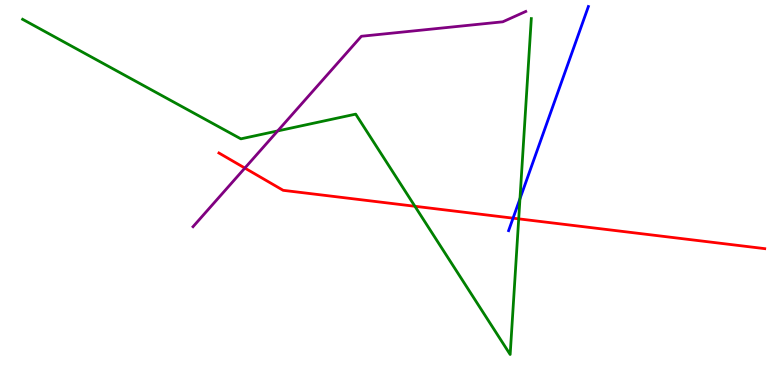[{'lines': ['blue', 'red'], 'intersections': [{'x': 6.62, 'y': 4.33}]}, {'lines': ['green', 'red'], 'intersections': [{'x': 5.35, 'y': 4.64}, {'x': 6.69, 'y': 4.32}]}, {'lines': ['purple', 'red'], 'intersections': [{'x': 3.16, 'y': 5.63}]}, {'lines': ['blue', 'green'], 'intersections': [{'x': 6.71, 'y': 4.84}]}, {'lines': ['blue', 'purple'], 'intersections': []}, {'lines': ['green', 'purple'], 'intersections': [{'x': 3.58, 'y': 6.6}]}]